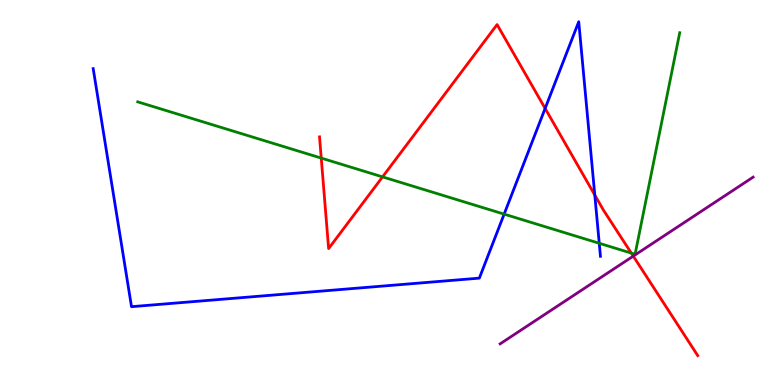[{'lines': ['blue', 'red'], 'intersections': [{'x': 7.03, 'y': 7.18}, {'x': 7.67, 'y': 4.93}]}, {'lines': ['green', 'red'], 'intersections': [{'x': 4.15, 'y': 5.89}, {'x': 4.94, 'y': 5.41}, {'x': 8.15, 'y': 3.43}]}, {'lines': ['purple', 'red'], 'intersections': [{'x': 8.17, 'y': 3.35}]}, {'lines': ['blue', 'green'], 'intersections': [{'x': 6.51, 'y': 4.44}, {'x': 7.73, 'y': 3.68}]}, {'lines': ['blue', 'purple'], 'intersections': []}, {'lines': ['green', 'purple'], 'intersections': []}]